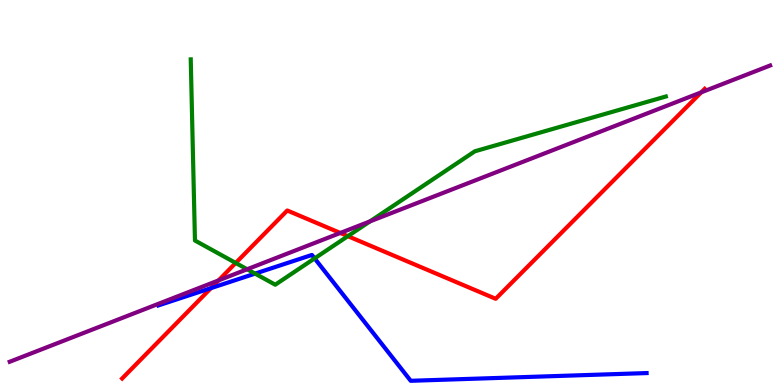[{'lines': ['blue', 'red'], 'intersections': [{'x': 2.72, 'y': 2.52}]}, {'lines': ['green', 'red'], 'intersections': [{'x': 3.04, 'y': 3.17}, {'x': 4.49, 'y': 3.87}]}, {'lines': ['purple', 'red'], 'intersections': [{'x': 2.82, 'y': 2.72}, {'x': 4.39, 'y': 3.95}, {'x': 9.05, 'y': 7.6}]}, {'lines': ['blue', 'green'], 'intersections': [{'x': 3.29, 'y': 2.89}, {'x': 4.06, 'y': 3.29}]}, {'lines': ['blue', 'purple'], 'intersections': []}, {'lines': ['green', 'purple'], 'intersections': [{'x': 3.19, 'y': 3.01}, {'x': 4.77, 'y': 4.25}]}]